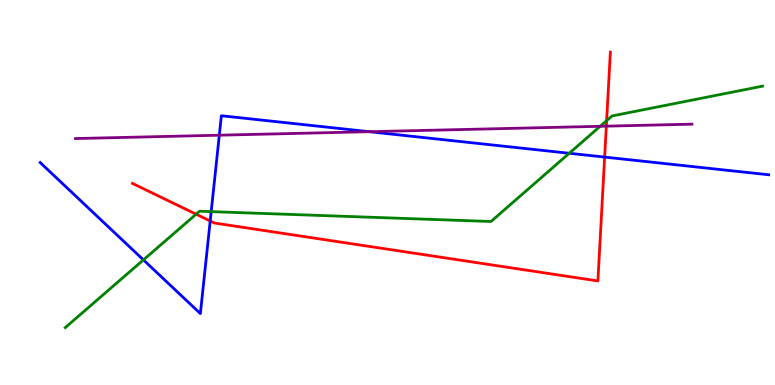[{'lines': ['blue', 'red'], 'intersections': [{'x': 2.71, 'y': 4.26}, {'x': 7.8, 'y': 5.92}]}, {'lines': ['green', 'red'], 'intersections': [{'x': 2.53, 'y': 4.44}, {'x': 7.83, 'y': 6.87}]}, {'lines': ['purple', 'red'], 'intersections': [{'x': 7.82, 'y': 6.72}]}, {'lines': ['blue', 'green'], 'intersections': [{'x': 1.85, 'y': 3.25}, {'x': 2.73, 'y': 4.5}, {'x': 7.35, 'y': 6.02}]}, {'lines': ['blue', 'purple'], 'intersections': [{'x': 2.83, 'y': 6.49}, {'x': 4.76, 'y': 6.58}]}, {'lines': ['green', 'purple'], 'intersections': [{'x': 7.74, 'y': 6.72}]}]